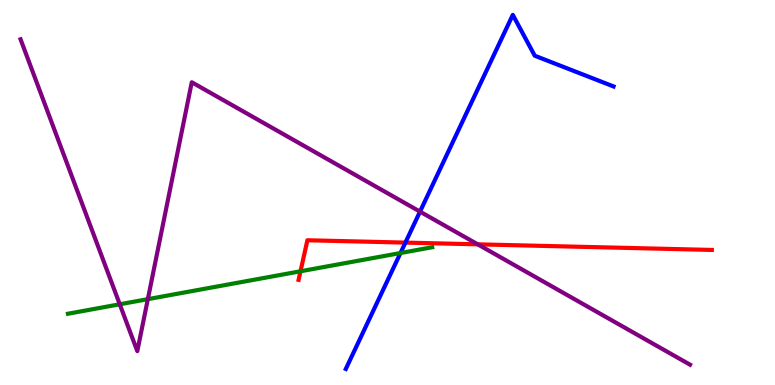[{'lines': ['blue', 'red'], 'intersections': [{'x': 5.23, 'y': 3.7}]}, {'lines': ['green', 'red'], 'intersections': [{'x': 3.88, 'y': 2.95}]}, {'lines': ['purple', 'red'], 'intersections': [{'x': 6.16, 'y': 3.65}]}, {'lines': ['blue', 'green'], 'intersections': [{'x': 5.17, 'y': 3.43}]}, {'lines': ['blue', 'purple'], 'intersections': [{'x': 5.42, 'y': 4.5}]}, {'lines': ['green', 'purple'], 'intersections': [{'x': 1.55, 'y': 2.1}, {'x': 1.91, 'y': 2.23}]}]